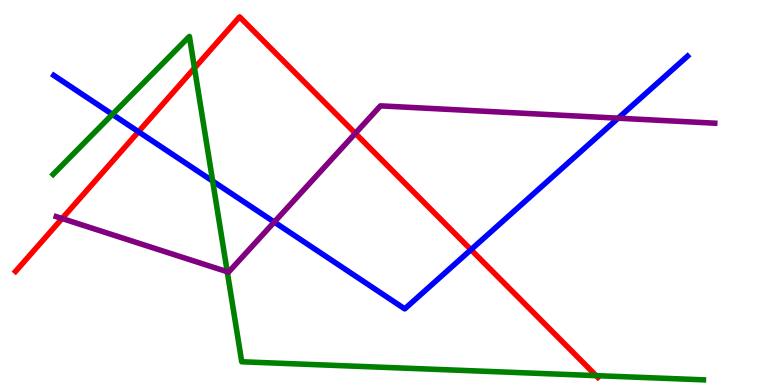[{'lines': ['blue', 'red'], 'intersections': [{'x': 1.79, 'y': 6.58}, {'x': 6.08, 'y': 3.51}]}, {'lines': ['green', 'red'], 'intersections': [{'x': 2.51, 'y': 8.23}, {'x': 7.69, 'y': 0.243}]}, {'lines': ['purple', 'red'], 'intersections': [{'x': 0.801, 'y': 4.32}, {'x': 4.59, 'y': 6.54}]}, {'lines': ['blue', 'green'], 'intersections': [{'x': 1.45, 'y': 7.03}, {'x': 2.74, 'y': 5.3}]}, {'lines': ['blue', 'purple'], 'intersections': [{'x': 3.54, 'y': 4.23}, {'x': 7.98, 'y': 6.93}]}, {'lines': ['green', 'purple'], 'intersections': [{'x': 2.93, 'y': 2.94}]}]